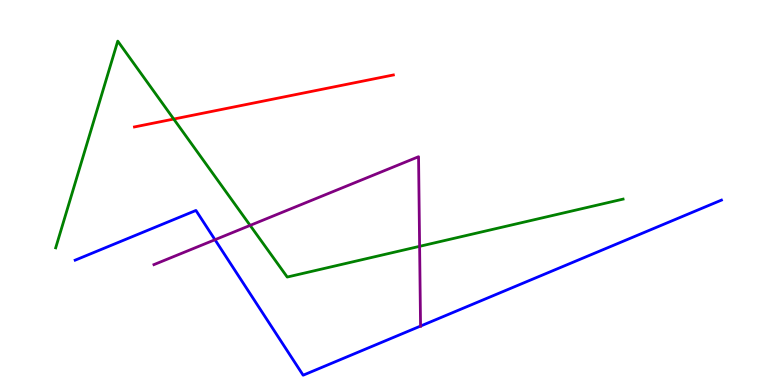[{'lines': ['blue', 'red'], 'intersections': []}, {'lines': ['green', 'red'], 'intersections': [{'x': 2.24, 'y': 6.91}]}, {'lines': ['purple', 'red'], 'intersections': []}, {'lines': ['blue', 'green'], 'intersections': []}, {'lines': ['blue', 'purple'], 'intersections': [{'x': 2.77, 'y': 3.77}, {'x': 5.43, 'y': 1.53}]}, {'lines': ['green', 'purple'], 'intersections': [{'x': 3.23, 'y': 4.15}, {'x': 5.41, 'y': 3.6}]}]